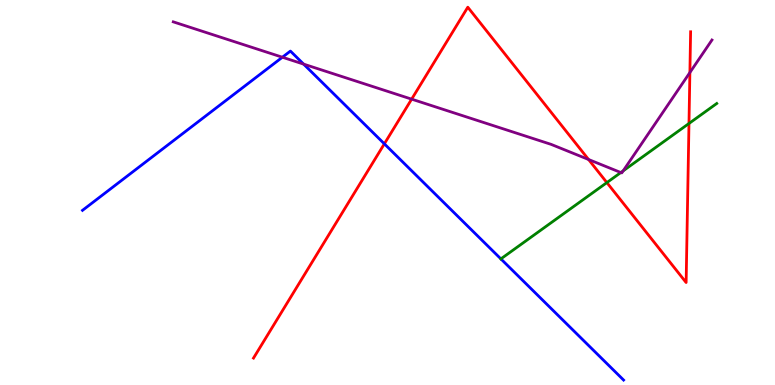[{'lines': ['blue', 'red'], 'intersections': [{'x': 4.96, 'y': 6.26}]}, {'lines': ['green', 'red'], 'intersections': [{'x': 7.83, 'y': 5.26}, {'x': 8.89, 'y': 6.79}]}, {'lines': ['purple', 'red'], 'intersections': [{'x': 5.31, 'y': 7.42}, {'x': 7.59, 'y': 5.86}, {'x': 8.9, 'y': 8.12}]}, {'lines': ['blue', 'green'], 'intersections': [{'x': 6.46, 'y': 3.28}]}, {'lines': ['blue', 'purple'], 'intersections': [{'x': 3.64, 'y': 8.51}, {'x': 3.92, 'y': 8.33}]}, {'lines': ['green', 'purple'], 'intersections': [{'x': 8.01, 'y': 5.52}, {'x': 8.04, 'y': 5.56}]}]